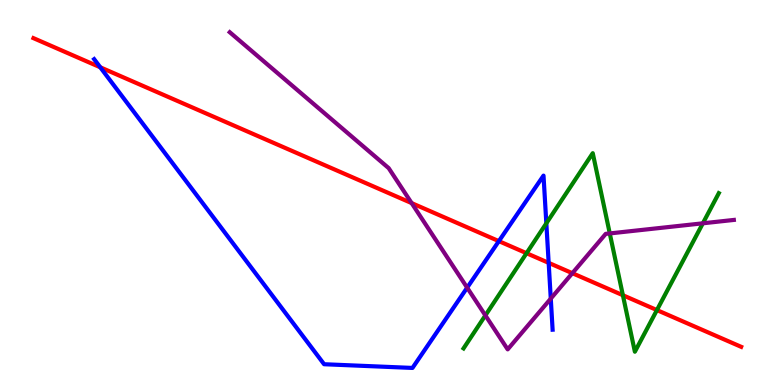[{'lines': ['blue', 'red'], 'intersections': [{'x': 1.29, 'y': 8.25}, {'x': 6.44, 'y': 3.74}, {'x': 7.08, 'y': 3.17}]}, {'lines': ['green', 'red'], 'intersections': [{'x': 6.79, 'y': 3.42}, {'x': 8.04, 'y': 2.33}, {'x': 8.48, 'y': 1.95}]}, {'lines': ['purple', 'red'], 'intersections': [{'x': 5.31, 'y': 4.72}, {'x': 7.39, 'y': 2.9}]}, {'lines': ['blue', 'green'], 'intersections': [{'x': 7.05, 'y': 4.2}]}, {'lines': ['blue', 'purple'], 'intersections': [{'x': 6.03, 'y': 2.53}, {'x': 7.11, 'y': 2.24}]}, {'lines': ['green', 'purple'], 'intersections': [{'x': 6.26, 'y': 1.81}, {'x': 7.87, 'y': 3.94}, {'x': 9.07, 'y': 4.2}]}]